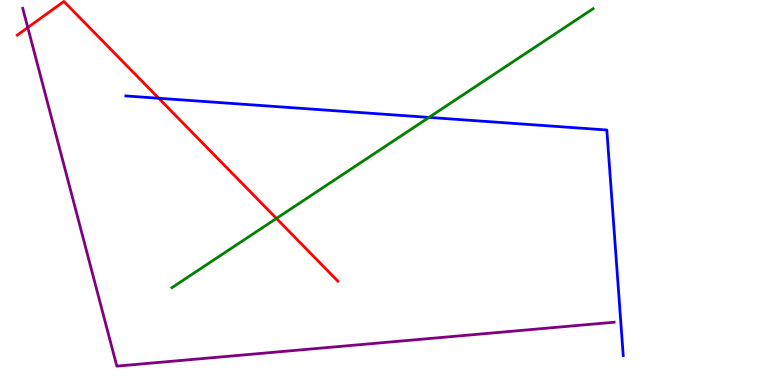[{'lines': ['blue', 'red'], 'intersections': [{'x': 2.05, 'y': 7.45}]}, {'lines': ['green', 'red'], 'intersections': [{'x': 3.57, 'y': 4.33}]}, {'lines': ['purple', 'red'], 'intersections': [{'x': 0.359, 'y': 9.28}]}, {'lines': ['blue', 'green'], 'intersections': [{'x': 5.54, 'y': 6.95}]}, {'lines': ['blue', 'purple'], 'intersections': []}, {'lines': ['green', 'purple'], 'intersections': []}]